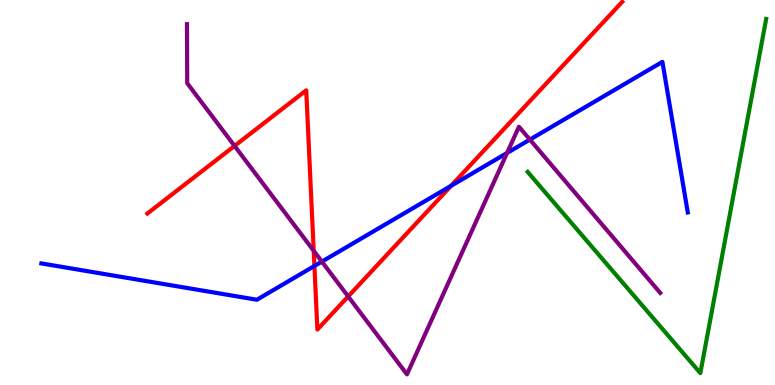[{'lines': ['blue', 'red'], 'intersections': [{'x': 4.06, 'y': 3.09}, {'x': 5.82, 'y': 5.17}]}, {'lines': ['green', 'red'], 'intersections': []}, {'lines': ['purple', 'red'], 'intersections': [{'x': 3.03, 'y': 6.21}, {'x': 4.05, 'y': 3.49}, {'x': 4.49, 'y': 2.3}]}, {'lines': ['blue', 'green'], 'intersections': []}, {'lines': ['blue', 'purple'], 'intersections': [{'x': 4.15, 'y': 3.2}, {'x': 6.54, 'y': 6.03}, {'x': 6.84, 'y': 6.37}]}, {'lines': ['green', 'purple'], 'intersections': []}]